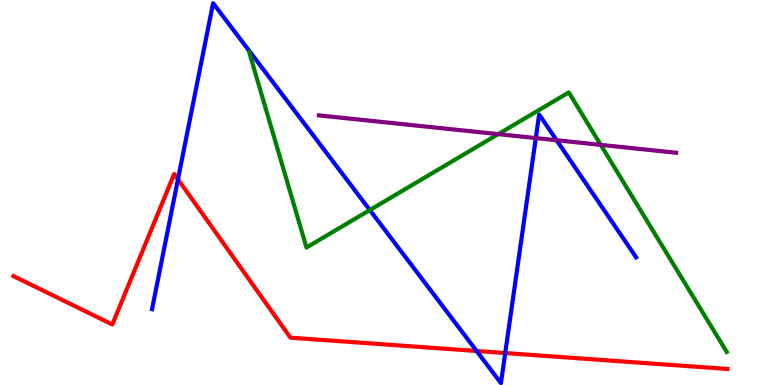[{'lines': ['blue', 'red'], 'intersections': [{'x': 2.3, 'y': 5.34}, {'x': 6.15, 'y': 0.883}, {'x': 6.52, 'y': 0.83}]}, {'lines': ['green', 'red'], 'intersections': []}, {'lines': ['purple', 'red'], 'intersections': []}, {'lines': ['blue', 'green'], 'intersections': [{'x': 4.77, 'y': 4.54}]}, {'lines': ['blue', 'purple'], 'intersections': [{'x': 6.91, 'y': 6.41}, {'x': 7.18, 'y': 6.36}]}, {'lines': ['green', 'purple'], 'intersections': [{'x': 6.43, 'y': 6.52}, {'x': 7.75, 'y': 6.24}]}]